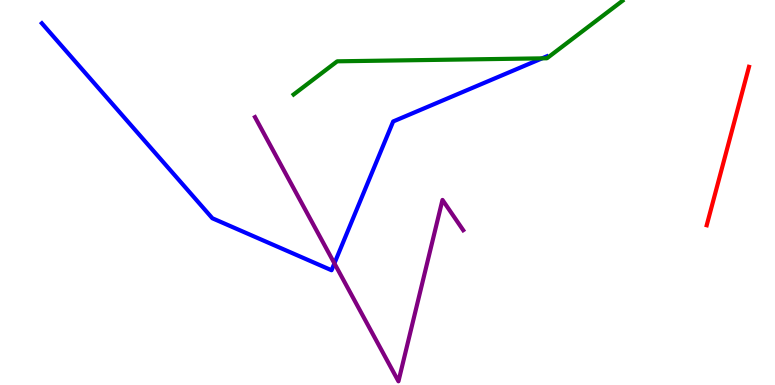[{'lines': ['blue', 'red'], 'intersections': []}, {'lines': ['green', 'red'], 'intersections': []}, {'lines': ['purple', 'red'], 'intersections': []}, {'lines': ['blue', 'green'], 'intersections': [{'x': 6.99, 'y': 8.48}]}, {'lines': ['blue', 'purple'], 'intersections': [{'x': 4.31, 'y': 3.16}]}, {'lines': ['green', 'purple'], 'intersections': []}]